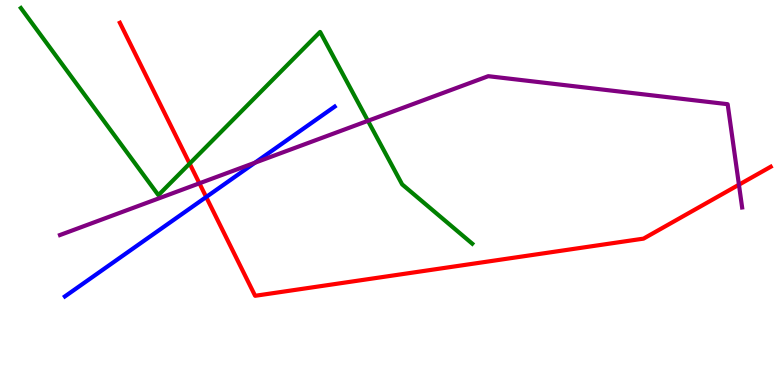[{'lines': ['blue', 'red'], 'intersections': [{'x': 2.66, 'y': 4.88}]}, {'lines': ['green', 'red'], 'intersections': [{'x': 2.45, 'y': 5.75}]}, {'lines': ['purple', 'red'], 'intersections': [{'x': 2.57, 'y': 5.24}, {'x': 9.53, 'y': 5.2}]}, {'lines': ['blue', 'green'], 'intersections': []}, {'lines': ['blue', 'purple'], 'intersections': [{'x': 3.29, 'y': 5.77}]}, {'lines': ['green', 'purple'], 'intersections': [{'x': 4.75, 'y': 6.86}]}]